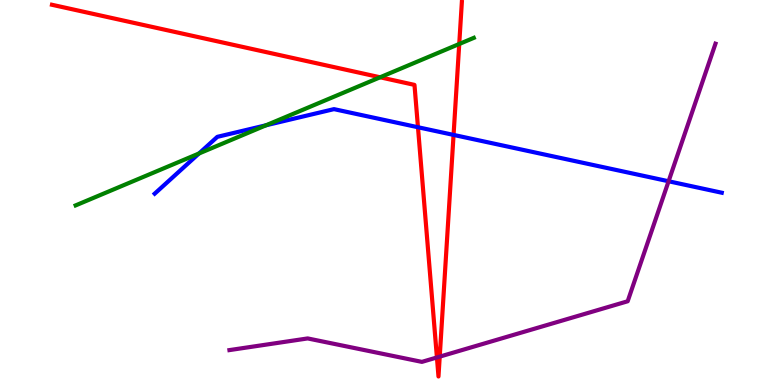[{'lines': ['blue', 'red'], 'intersections': [{'x': 5.39, 'y': 6.7}, {'x': 5.85, 'y': 6.5}]}, {'lines': ['green', 'red'], 'intersections': [{'x': 4.9, 'y': 7.99}, {'x': 5.93, 'y': 8.86}]}, {'lines': ['purple', 'red'], 'intersections': [{'x': 5.64, 'y': 0.715}, {'x': 5.67, 'y': 0.737}]}, {'lines': ['blue', 'green'], 'intersections': [{'x': 2.57, 'y': 6.01}, {'x': 3.43, 'y': 6.75}]}, {'lines': ['blue', 'purple'], 'intersections': [{'x': 8.63, 'y': 5.29}]}, {'lines': ['green', 'purple'], 'intersections': []}]